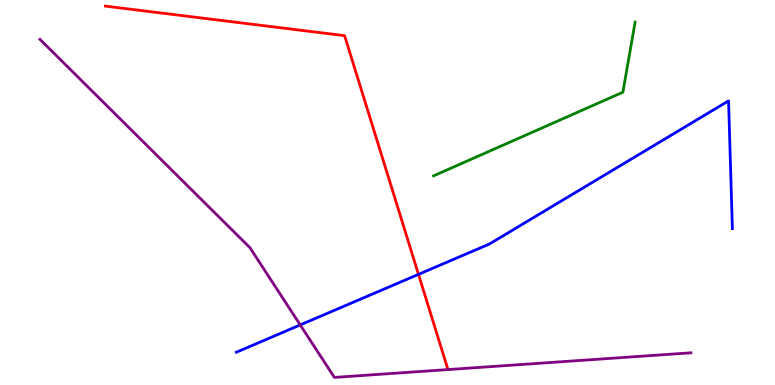[{'lines': ['blue', 'red'], 'intersections': [{'x': 5.4, 'y': 2.87}]}, {'lines': ['green', 'red'], 'intersections': []}, {'lines': ['purple', 'red'], 'intersections': []}, {'lines': ['blue', 'green'], 'intersections': []}, {'lines': ['blue', 'purple'], 'intersections': [{'x': 3.87, 'y': 1.56}]}, {'lines': ['green', 'purple'], 'intersections': []}]